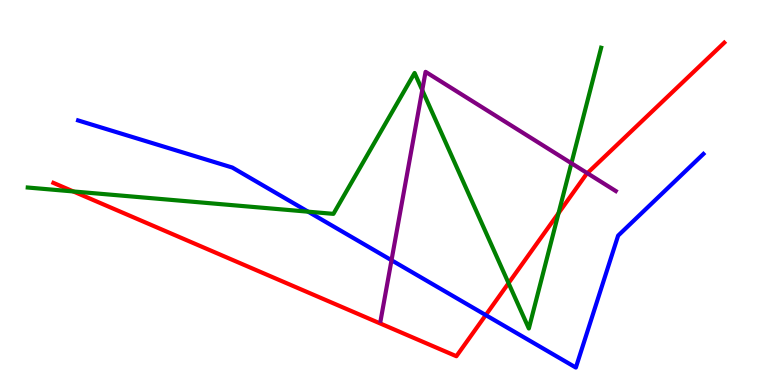[{'lines': ['blue', 'red'], 'intersections': [{'x': 6.27, 'y': 1.82}]}, {'lines': ['green', 'red'], 'intersections': [{'x': 0.946, 'y': 5.03}, {'x': 6.56, 'y': 2.65}, {'x': 7.21, 'y': 4.46}]}, {'lines': ['purple', 'red'], 'intersections': [{'x': 7.58, 'y': 5.5}]}, {'lines': ['blue', 'green'], 'intersections': [{'x': 3.98, 'y': 4.5}]}, {'lines': ['blue', 'purple'], 'intersections': [{'x': 5.05, 'y': 3.24}]}, {'lines': ['green', 'purple'], 'intersections': [{'x': 5.45, 'y': 7.66}, {'x': 7.37, 'y': 5.76}]}]